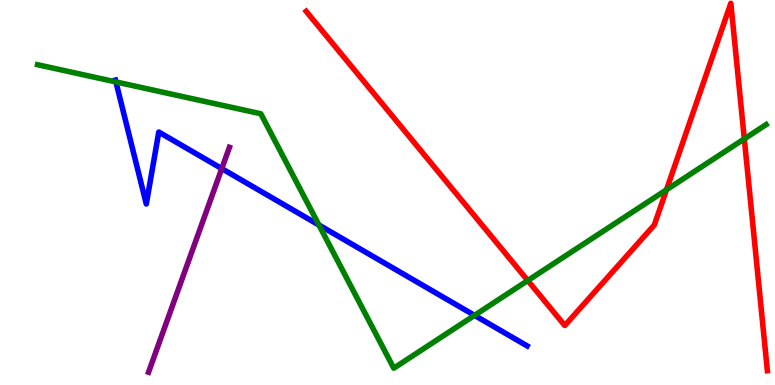[{'lines': ['blue', 'red'], 'intersections': []}, {'lines': ['green', 'red'], 'intersections': [{'x': 6.81, 'y': 2.71}, {'x': 8.6, 'y': 5.07}, {'x': 9.6, 'y': 6.39}]}, {'lines': ['purple', 'red'], 'intersections': []}, {'lines': ['blue', 'green'], 'intersections': [{'x': 1.5, 'y': 7.87}, {'x': 4.12, 'y': 4.16}, {'x': 6.12, 'y': 1.81}]}, {'lines': ['blue', 'purple'], 'intersections': [{'x': 2.86, 'y': 5.62}]}, {'lines': ['green', 'purple'], 'intersections': []}]